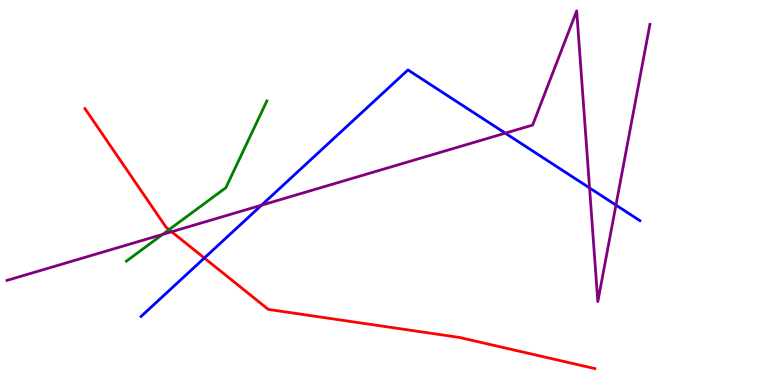[{'lines': ['blue', 'red'], 'intersections': [{'x': 2.64, 'y': 3.3}]}, {'lines': ['green', 'red'], 'intersections': [{'x': 2.18, 'y': 4.03}]}, {'lines': ['purple', 'red'], 'intersections': [{'x': 2.21, 'y': 3.98}]}, {'lines': ['blue', 'green'], 'intersections': []}, {'lines': ['blue', 'purple'], 'intersections': [{'x': 3.37, 'y': 4.67}, {'x': 6.52, 'y': 6.54}, {'x': 7.61, 'y': 5.12}, {'x': 7.95, 'y': 4.67}]}, {'lines': ['green', 'purple'], 'intersections': [{'x': 2.1, 'y': 3.91}]}]